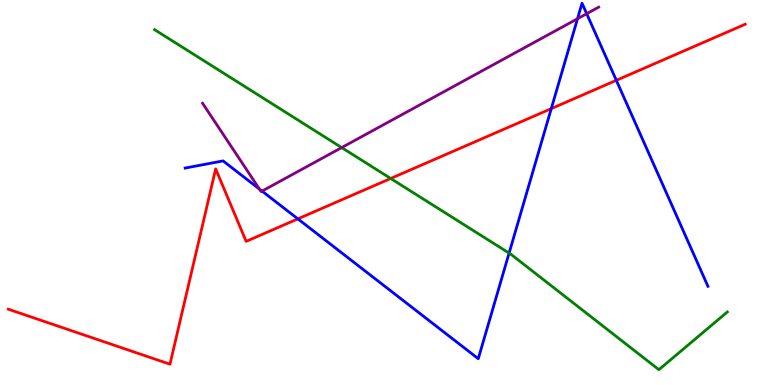[{'lines': ['blue', 'red'], 'intersections': [{'x': 3.84, 'y': 4.32}, {'x': 7.11, 'y': 7.18}, {'x': 7.95, 'y': 7.91}]}, {'lines': ['green', 'red'], 'intersections': [{'x': 5.04, 'y': 5.36}]}, {'lines': ['purple', 'red'], 'intersections': []}, {'lines': ['blue', 'green'], 'intersections': [{'x': 6.57, 'y': 3.43}]}, {'lines': ['blue', 'purple'], 'intersections': [{'x': 3.35, 'y': 5.09}, {'x': 3.38, 'y': 5.04}, {'x': 7.45, 'y': 9.51}, {'x': 7.57, 'y': 9.64}]}, {'lines': ['green', 'purple'], 'intersections': [{'x': 4.41, 'y': 6.17}]}]